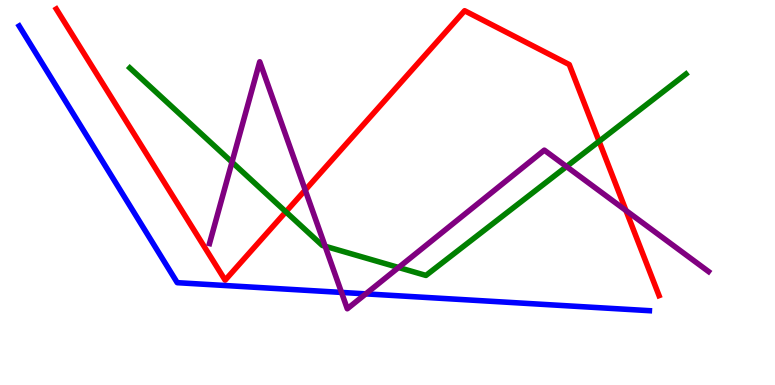[{'lines': ['blue', 'red'], 'intersections': []}, {'lines': ['green', 'red'], 'intersections': [{'x': 3.69, 'y': 4.5}, {'x': 7.73, 'y': 6.33}]}, {'lines': ['purple', 'red'], 'intersections': [{'x': 3.94, 'y': 5.06}, {'x': 8.08, 'y': 4.53}]}, {'lines': ['blue', 'green'], 'intersections': []}, {'lines': ['blue', 'purple'], 'intersections': [{'x': 4.41, 'y': 2.4}, {'x': 4.72, 'y': 2.37}]}, {'lines': ['green', 'purple'], 'intersections': [{'x': 2.99, 'y': 5.79}, {'x': 4.2, 'y': 3.6}, {'x': 5.14, 'y': 3.05}, {'x': 7.31, 'y': 5.67}]}]